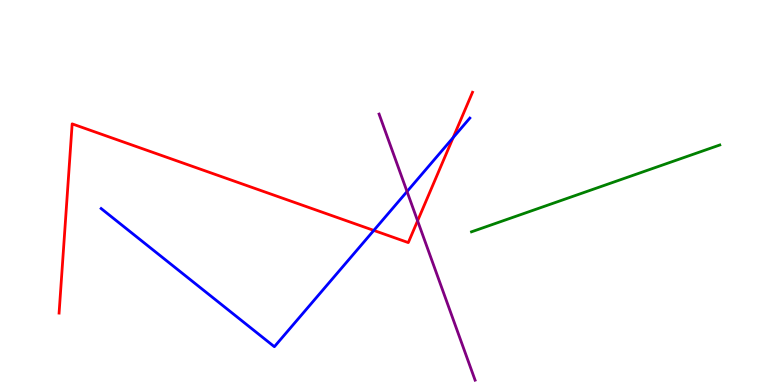[{'lines': ['blue', 'red'], 'intersections': [{'x': 4.82, 'y': 4.02}, {'x': 5.85, 'y': 6.43}]}, {'lines': ['green', 'red'], 'intersections': []}, {'lines': ['purple', 'red'], 'intersections': [{'x': 5.39, 'y': 4.26}]}, {'lines': ['blue', 'green'], 'intersections': []}, {'lines': ['blue', 'purple'], 'intersections': [{'x': 5.25, 'y': 5.02}]}, {'lines': ['green', 'purple'], 'intersections': []}]